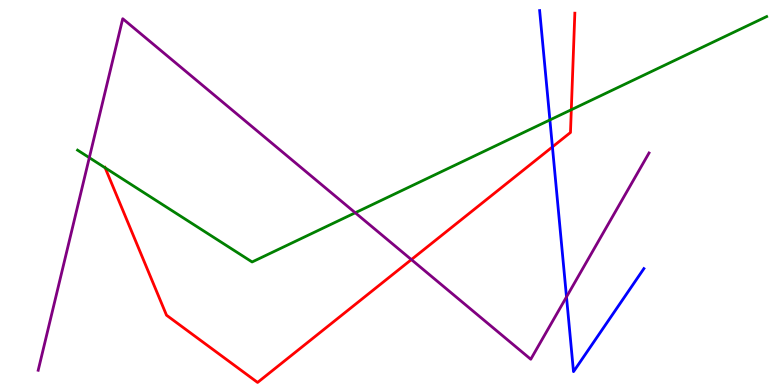[{'lines': ['blue', 'red'], 'intersections': [{'x': 7.13, 'y': 6.18}]}, {'lines': ['green', 'red'], 'intersections': [{'x': 1.36, 'y': 5.64}, {'x': 7.37, 'y': 7.15}]}, {'lines': ['purple', 'red'], 'intersections': [{'x': 5.31, 'y': 3.26}]}, {'lines': ['blue', 'green'], 'intersections': [{'x': 7.1, 'y': 6.88}]}, {'lines': ['blue', 'purple'], 'intersections': [{'x': 7.31, 'y': 2.29}]}, {'lines': ['green', 'purple'], 'intersections': [{'x': 1.15, 'y': 5.9}, {'x': 4.58, 'y': 4.47}]}]